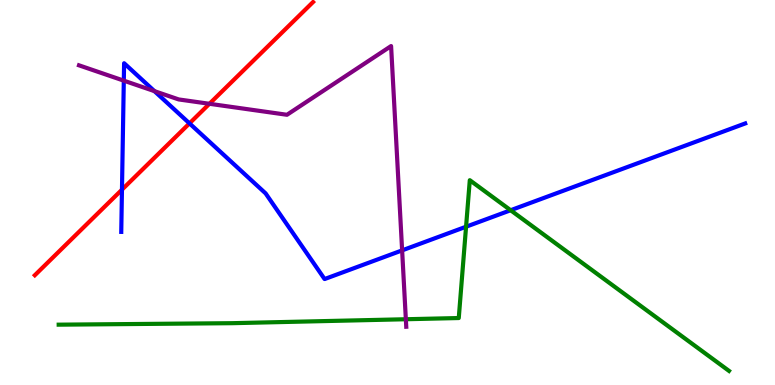[{'lines': ['blue', 'red'], 'intersections': [{'x': 1.57, 'y': 5.07}, {'x': 2.45, 'y': 6.8}]}, {'lines': ['green', 'red'], 'intersections': []}, {'lines': ['purple', 'red'], 'intersections': [{'x': 2.7, 'y': 7.3}]}, {'lines': ['blue', 'green'], 'intersections': [{'x': 6.01, 'y': 4.11}, {'x': 6.59, 'y': 4.54}]}, {'lines': ['blue', 'purple'], 'intersections': [{'x': 1.6, 'y': 7.91}, {'x': 1.99, 'y': 7.63}, {'x': 5.19, 'y': 3.5}]}, {'lines': ['green', 'purple'], 'intersections': [{'x': 5.24, 'y': 1.71}]}]